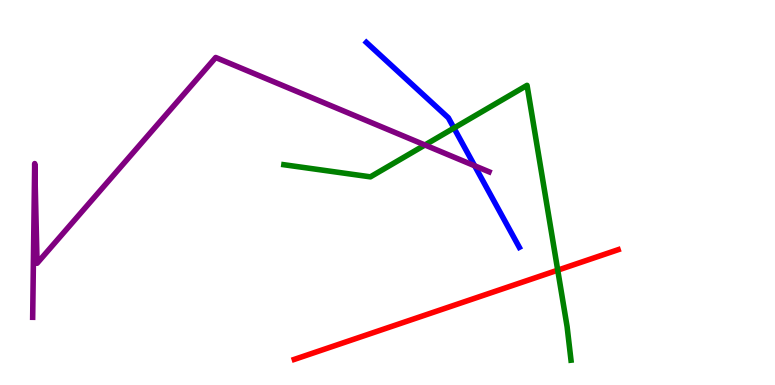[{'lines': ['blue', 'red'], 'intersections': []}, {'lines': ['green', 'red'], 'intersections': [{'x': 7.2, 'y': 2.98}]}, {'lines': ['purple', 'red'], 'intersections': []}, {'lines': ['blue', 'green'], 'intersections': [{'x': 5.86, 'y': 6.67}]}, {'lines': ['blue', 'purple'], 'intersections': [{'x': 6.12, 'y': 5.69}]}, {'lines': ['green', 'purple'], 'intersections': [{'x': 5.48, 'y': 6.23}]}]